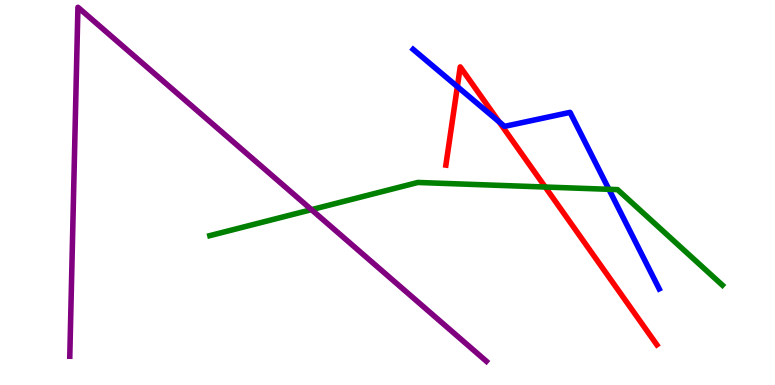[{'lines': ['blue', 'red'], 'intersections': [{'x': 5.9, 'y': 7.75}, {'x': 6.44, 'y': 6.84}]}, {'lines': ['green', 'red'], 'intersections': [{'x': 7.04, 'y': 5.14}]}, {'lines': ['purple', 'red'], 'intersections': []}, {'lines': ['blue', 'green'], 'intersections': [{'x': 7.86, 'y': 5.08}]}, {'lines': ['blue', 'purple'], 'intersections': []}, {'lines': ['green', 'purple'], 'intersections': [{'x': 4.02, 'y': 4.55}]}]